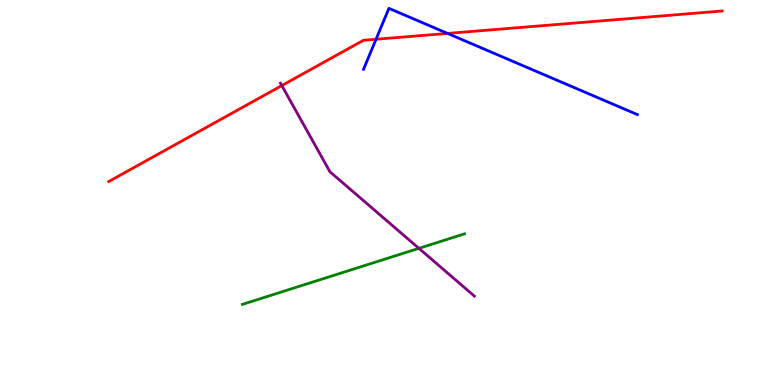[{'lines': ['blue', 'red'], 'intersections': [{'x': 4.85, 'y': 8.98}, {'x': 5.77, 'y': 9.13}]}, {'lines': ['green', 'red'], 'intersections': []}, {'lines': ['purple', 'red'], 'intersections': [{'x': 3.64, 'y': 7.78}]}, {'lines': ['blue', 'green'], 'intersections': []}, {'lines': ['blue', 'purple'], 'intersections': []}, {'lines': ['green', 'purple'], 'intersections': [{'x': 5.41, 'y': 3.55}]}]